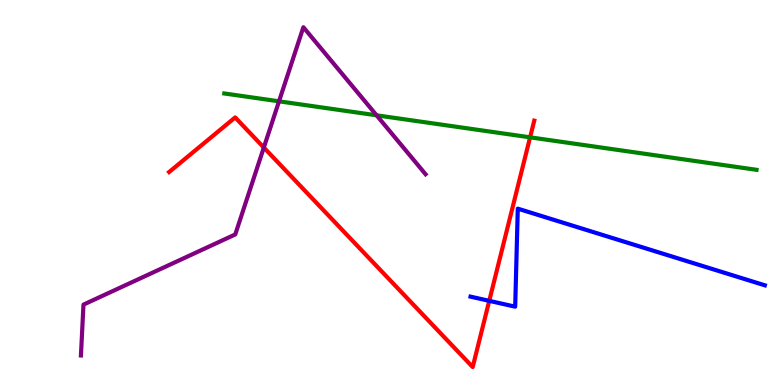[{'lines': ['blue', 'red'], 'intersections': [{'x': 6.31, 'y': 2.19}]}, {'lines': ['green', 'red'], 'intersections': [{'x': 6.84, 'y': 6.43}]}, {'lines': ['purple', 'red'], 'intersections': [{'x': 3.4, 'y': 6.17}]}, {'lines': ['blue', 'green'], 'intersections': []}, {'lines': ['blue', 'purple'], 'intersections': []}, {'lines': ['green', 'purple'], 'intersections': [{'x': 3.6, 'y': 7.37}, {'x': 4.86, 'y': 7.0}]}]